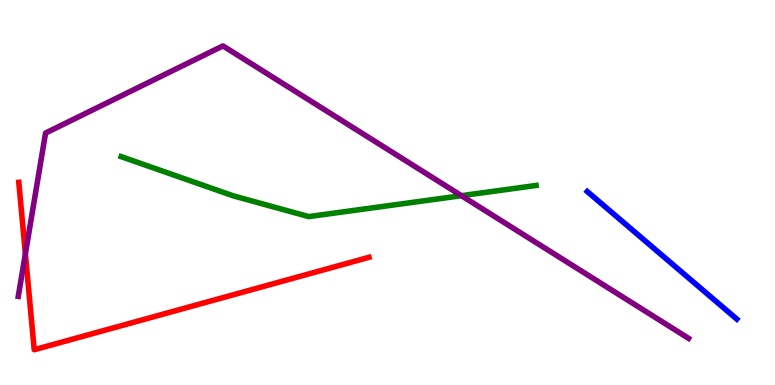[{'lines': ['blue', 'red'], 'intersections': []}, {'lines': ['green', 'red'], 'intersections': []}, {'lines': ['purple', 'red'], 'intersections': [{'x': 0.327, 'y': 3.41}]}, {'lines': ['blue', 'green'], 'intersections': []}, {'lines': ['blue', 'purple'], 'intersections': []}, {'lines': ['green', 'purple'], 'intersections': [{'x': 5.95, 'y': 4.92}]}]